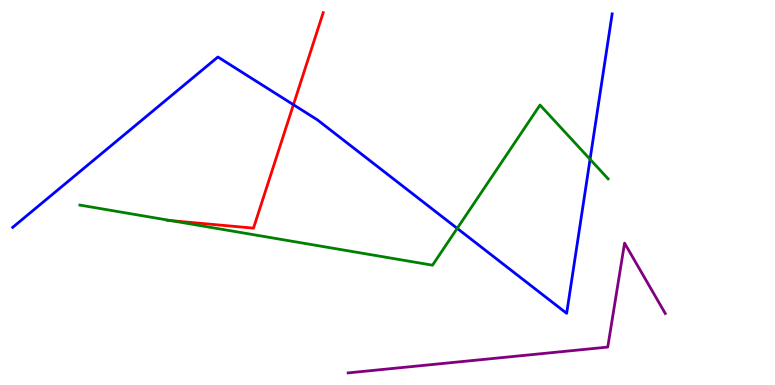[{'lines': ['blue', 'red'], 'intersections': [{'x': 3.79, 'y': 7.28}]}, {'lines': ['green', 'red'], 'intersections': [{'x': 2.21, 'y': 4.27}]}, {'lines': ['purple', 'red'], 'intersections': []}, {'lines': ['blue', 'green'], 'intersections': [{'x': 5.9, 'y': 4.07}, {'x': 7.61, 'y': 5.86}]}, {'lines': ['blue', 'purple'], 'intersections': []}, {'lines': ['green', 'purple'], 'intersections': []}]